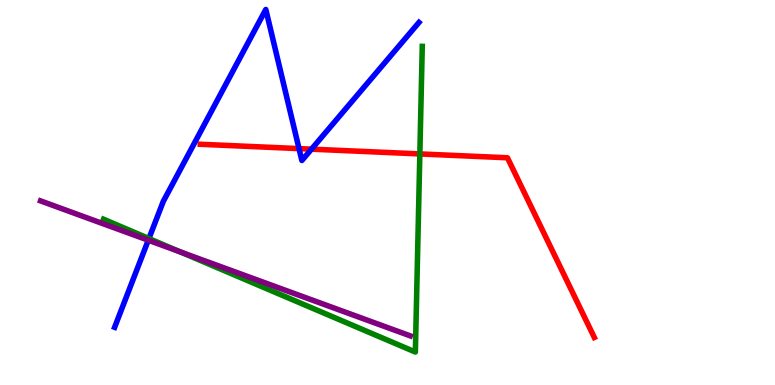[{'lines': ['blue', 'red'], 'intersections': [{'x': 3.86, 'y': 6.14}, {'x': 4.02, 'y': 6.13}]}, {'lines': ['green', 'red'], 'intersections': [{'x': 5.42, 'y': 6.0}]}, {'lines': ['purple', 'red'], 'intersections': []}, {'lines': ['blue', 'green'], 'intersections': [{'x': 1.92, 'y': 3.8}]}, {'lines': ['blue', 'purple'], 'intersections': [{'x': 1.91, 'y': 3.76}]}, {'lines': ['green', 'purple'], 'intersections': [{'x': 2.32, 'y': 3.46}]}]